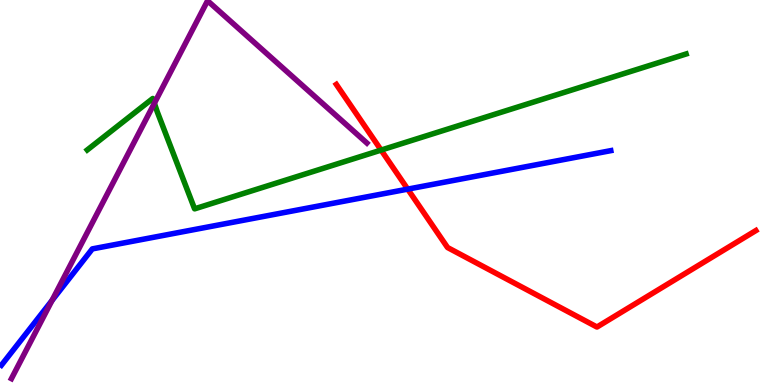[{'lines': ['blue', 'red'], 'intersections': [{'x': 5.26, 'y': 5.09}]}, {'lines': ['green', 'red'], 'intersections': [{'x': 4.92, 'y': 6.1}]}, {'lines': ['purple', 'red'], 'intersections': []}, {'lines': ['blue', 'green'], 'intersections': []}, {'lines': ['blue', 'purple'], 'intersections': [{'x': 0.671, 'y': 2.2}]}, {'lines': ['green', 'purple'], 'intersections': [{'x': 1.99, 'y': 7.32}]}]